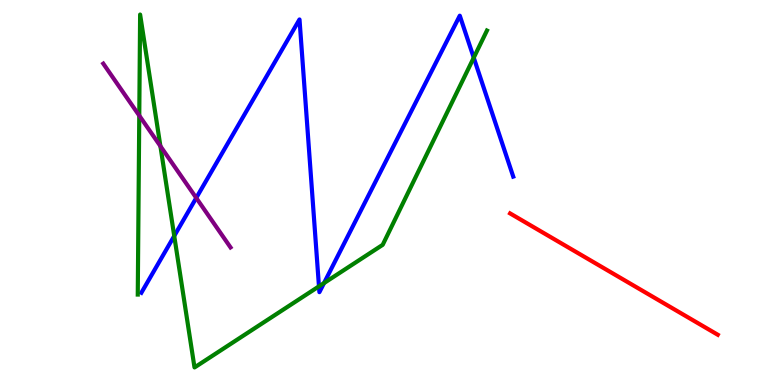[{'lines': ['blue', 'red'], 'intersections': []}, {'lines': ['green', 'red'], 'intersections': []}, {'lines': ['purple', 'red'], 'intersections': []}, {'lines': ['blue', 'green'], 'intersections': [{'x': 2.25, 'y': 3.87}, {'x': 4.12, 'y': 2.56}, {'x': 4.18, 'y': 2.65}, {'x': 6.11, 'y': 8.5}]}, {'lines': ['blue', 'purple'], 'intersections': [{'x': 2.53, 'y': 4.86}]}, {'lines': ['green', 'purple'], 'intersections': [{'x': 1.8, 'y': 7.0}, {'x': 2.07, 'y': 6.2}]}]